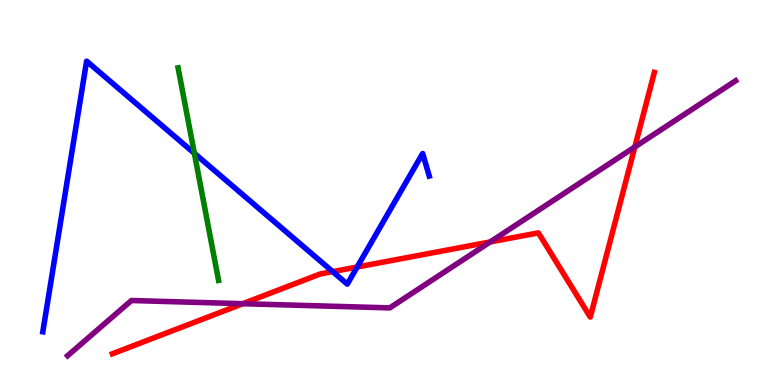[{'lines': ['blue', 'red'], 'intersections': [{'x': 4.29, 'y': 2.94}, {'x': 4.61, 'y': 3.06}]}, {'lines': ['green', 'red'], 'intersections': []}, {'lines': ['purple', 'red'], 'intersections': [{'x': 3.13, 'y': 2.11}, {'x': 6.32, 'y': 3.72}, {'x': 8.19, 'y': 6.18}]}, {'lines': ['blue', 'green'], 'intersections': [{'x': 2.51, 'y': 6.02}]}, {'lines': ['blue', 'purple'], 'intersections': []}, {'lines': ['green', 'purple'], 'intersections': []}]